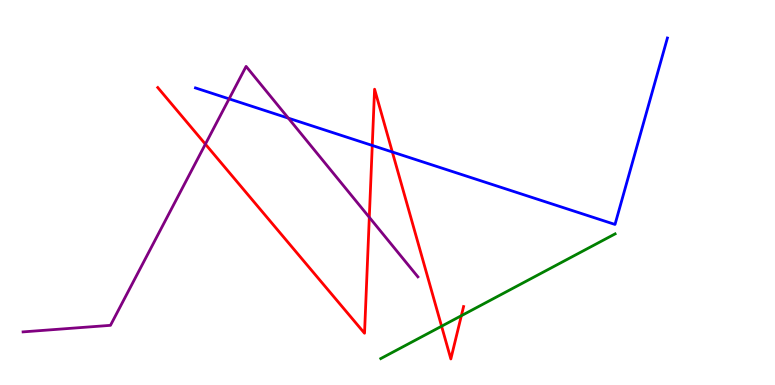[{'lines': ['blue', 'red'], 'intersections': [{'x': 4.8, 'y': 6.22}, {'x': 5.06, 'y': 6.05}]}, {'lines': ['green', 'red'], 'intersections': [{'x': 5.7, 'y': 1.53}, {'x': 5.95, 'y': 1.8}]}, {'lines': ['purple', 'red'], 'intersections': [{'x': 2.65, 'y': 6.26}, {'x': 4.77, 'y': 4.36}]}, {'lines': ['blue', 'green'], 'intersections': []}, {'lines': ['blue', 'purple'], 'intersections': [{'x': 2.96, 'y': 7.43}, {'x': 3.72, 'y': 6.93}]}, {'lines': ['green', 'purple'], 'intersections': []}]